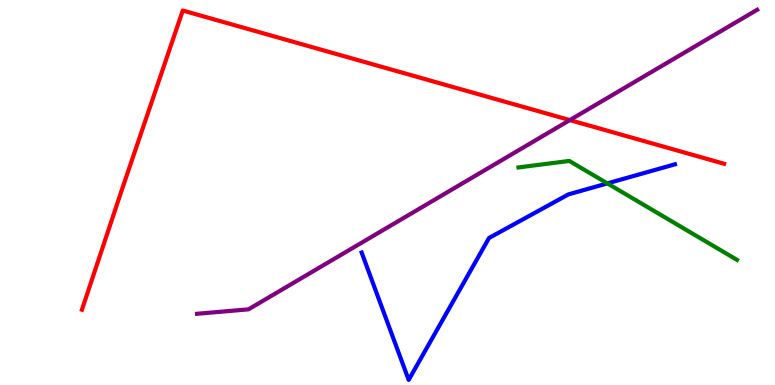[{'lines': ['blue', 'red'], 'intersections': []}, {'lines': ['green', 'red'], 'intersections': []}, {'lines': ['purple', 'red'], 'intersections': [{'x': 7.35, 'y': 6.88}]}, {'lines': ['blue', 'green'], 'intersections': [{'x': 7.84, 'y': 5.24}]}, {'lines': ['blue', 'purple'], 'intersections': []}, {'lines': ['green', 'purple'], 'intersections': []}]